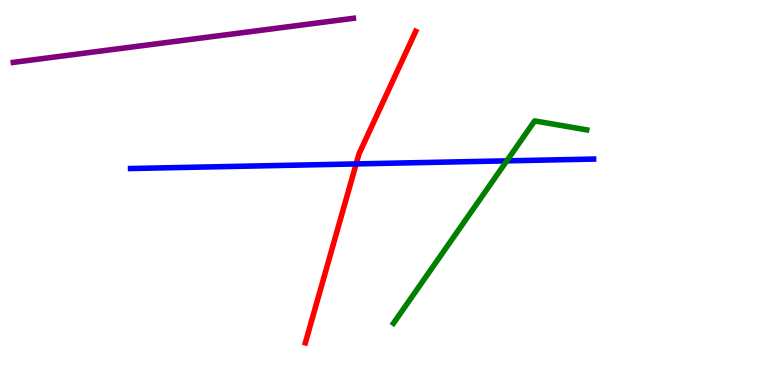[{'lines': ['blue', 'red'], 'intersections': [{'x': 4.6, 'y': 5.74}]}, {'lines': ['green', 'red'], 'intersections': []}, {'lines': ['purple', 'red'], 'intersections': []}, {'lines': ['blue', 'green'], 'intersections': [{'x': 6.54, 'y': 5.82}]}, {'lines': ['blue', 'purple'], 'intersections': []}, {'lines': ['green', 'purple'], 'intersections': []}]